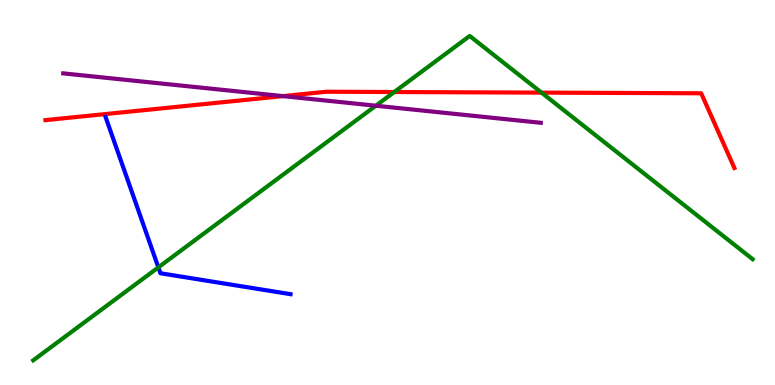[{'lines': ['blue', 'red'], 'intersections': []}, {'lines': ['green', 'red'], 'intersections': [{'x': 5.09, 'y': 7.61}, {'x': 6.99, 'y': 7.59}]}, {'lines': ['purple', 'red'], 'intersections': [{'x': 3.65, 'y': 7.5}]}, {'lines': ['blue', 'green'], 'intersections': [{'x': 2.04, 'y': 3.06}]}, {'lines': ['blue', 'purple'], 'intersections': []}, {'lines': ['green', 'purple'], 'intersections': [{'x': 4.85, 'y': 7.25}]}]